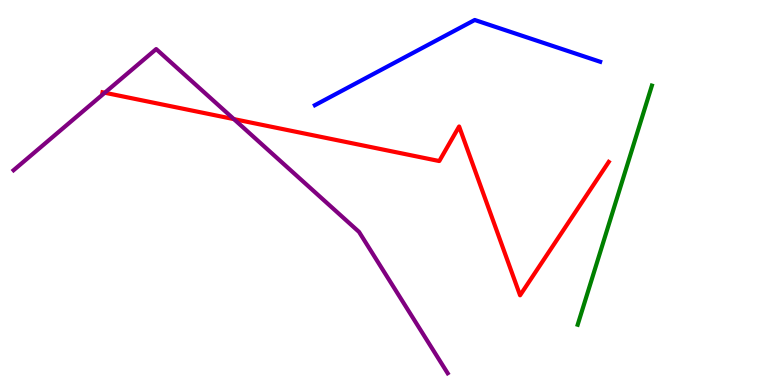[{'lines': ['blue', 'red'], 'intersections': []}, {'lines': ['green', 'red'], 'intersections': []}, {'lines': ['purple', 'red'], 'intersections': [{'x': 1.35, 'y': 7.59}, {'x': 3.02, 'y': 6.91}]}, {'lines': ['blue', 'green'], 'intersections': []}, {'lines': ['blue', 'purple'], 'intersections': []}, {'lines': ['green', 'purple'], 'intersections': []}]